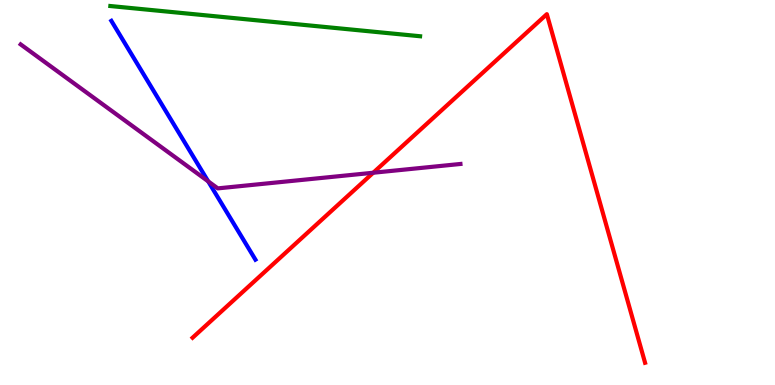[{'lines': ['blue', 'red'], 'intersections': []}, {'lines': ['green', 'red'], 'intersections': []}, {'lines': ['purple', 'red'], 'intersections': [{'x': 4.82, 'y': 5.51}]}, {'lines': ['blue', 'green'], 'intersections': []}, {'lines': ['blue', 'purple'], 'intersections': [{'x': 2.69, 'y': 5.29}]}, {'lines': ['green', 'purple'], 'intersections': []}]